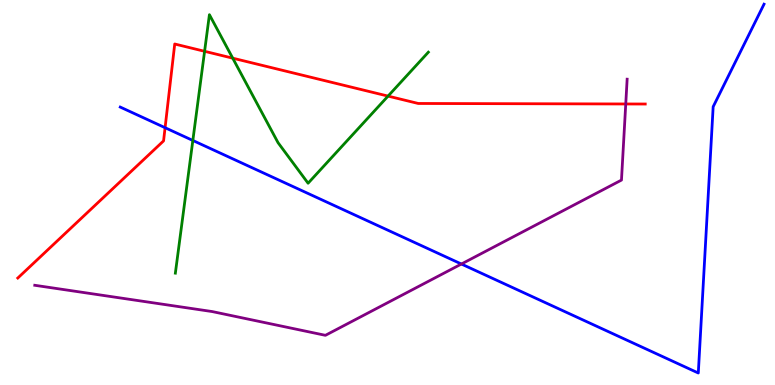[{'lines': ['blue', 'red'], 'intersections': [{'x': 2.13, 'y': 6.68}]}, {'lines': ['green', 'red'], 'intersections': [{'x': 2.64, 'y': 8.67}, {'x': 3.0, 'y': 8.49}, {'x': 5.01, 'y': 7.5}]}, {'lines': ['purple', 'red'], 'intersections': [{'x': 8.07, 'y': 7.3}]}, {'lines': ['blue', 'green'], 'intersections': [{'x': 2.49, 'y': 6.35}]}, {'lines': ['blue', 'purple'], 'intersections': [{'x': 5.95, 'y': 3.14}]}, {'lines': ['green', 'purple'], 'intersections': []}]